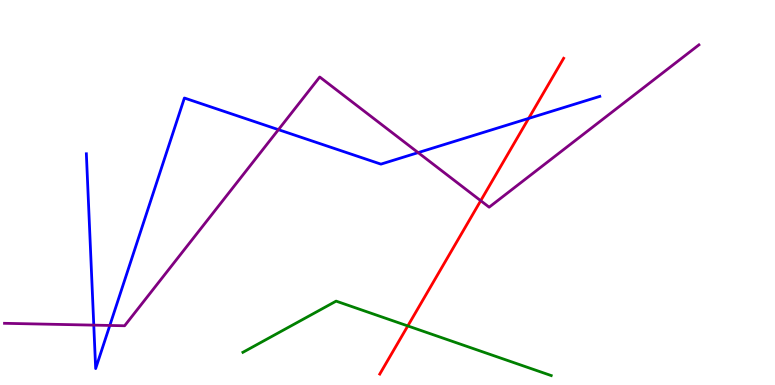[{'lines': ['blue', 'red'], 'intersections': [{'x': 6.82, 'y': 6.92}]}, {'lines': ['green', 'red'], 'intersections': [{'x': 5.26, 'y': 1.53}]}, {'lines': ['purple', 'red'], 'intersections': [{'x': 6.2, 'y': 4.79}]}, {'lines': ['blue', 'green'], 'intersections': []}, {'lines': ['blue', 'purple'], 'intersections': [{'x': 1.21, 'y': 1.56}, {'x': 1.42, 'y': 1.55}, {'x': 3.59, 'y': 6.63}, {'x': 5.4, 'y': 6.04}]}, {'lines': ['green', 'purple'], 'intersections': []}]